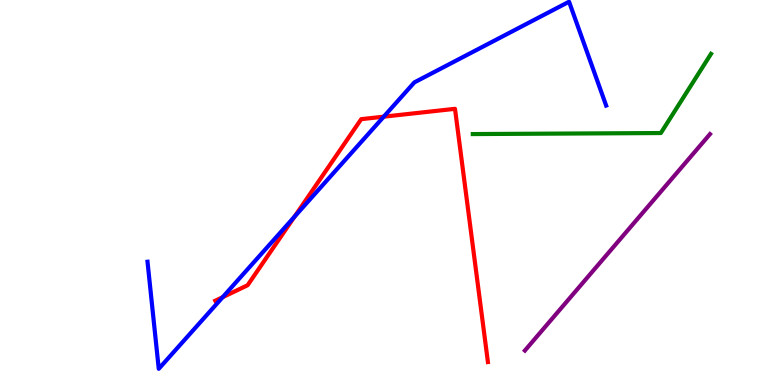[{'lines': ['blue', 'red'], 'intersections': [{'x': 2.87, 'y': 2.28}, {'x': 3.8, 'y': 4.37}, {'x': 4.95, 'y': 6.97}]}, {'lines': ['green', 'red'], 'intersections': []}, {'lines': ['purple', 'red'], 'intersections': []}, {'lines': ['blue', 'green'], 'intersections': []}, {'lines': ['blue', 'purple'], 'intersections': []}, {'lines': ['green', 'purple'], 'intersections': []}]